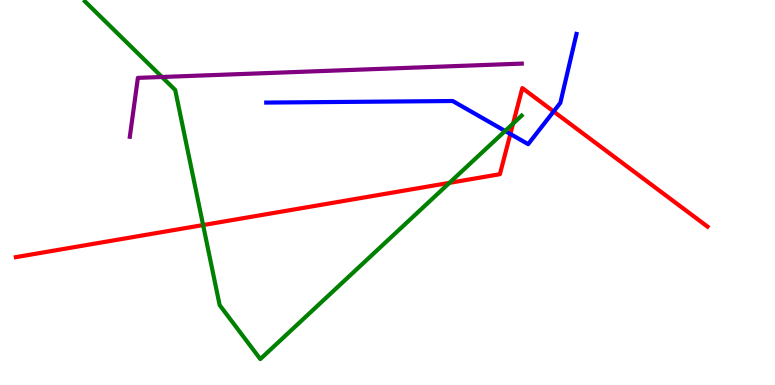[{'lines': ['blue', 'red'], 'intersections': [{'x': 6.59, 'y': 6.52}, {'x': 7.14, 'y': 7.1}]}, {'lines': ['green', 'red'], 'intersections': [{'x': 2.62, 'y': 4.15}, {'x': 5.8, 'y': 5.25}, {'x': 6.62, 'y': 6.79}]}, {'lines': ['purple', 'red'], 'intersections': []}, {'lines': ['blue', 'green'], 'intersections': [{'x': 6.52, 'y': 6.6}]}, {'lines': ['blue', 'purple'], 'intersections': []}, {'lines': ['green', 'purple'], 'intersections': [{'x': 2.09, 'y': 8.0}]}]